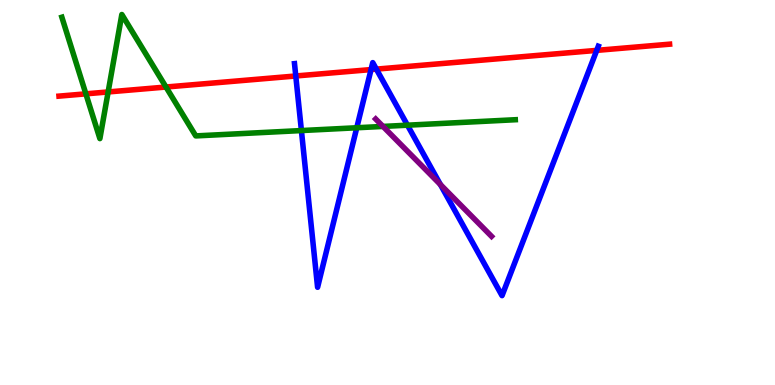[{'lines': ['blue', 'red'], 'intersections': [{'x': 3.82, 'y': 8.03}, {'x': 4.79, 'y': 8.19}, {'x': 4.86, 'y': 8.2}, {'x': 7.7, 'y': 8.69}]}, {'lines': ['green', 'red'], 'intersections': [{'x': 1.11, 'y': 7.56}, {'x': 1.4, 'y': 7.61}, {'x': 2.14, 'y': 7.74}]}, {'lines': ['purple', 'red'], 'intersections': []}, {'lines': ['blue', 'green'], 'intersections': [{'x': 3.89, 'y': 6.61}, {'x': 4.6, 'y': 6.68}, {'x': 5.26, 'y': 6.75}]}, {'lines': ['blue', 'purple'], 'intersections': [{'x': 5.68, 'y': 5.21}]}, {'lines': ['green', 'purple'], 'intersections': [{'x': 4.94, 'y': 6.72}]}]